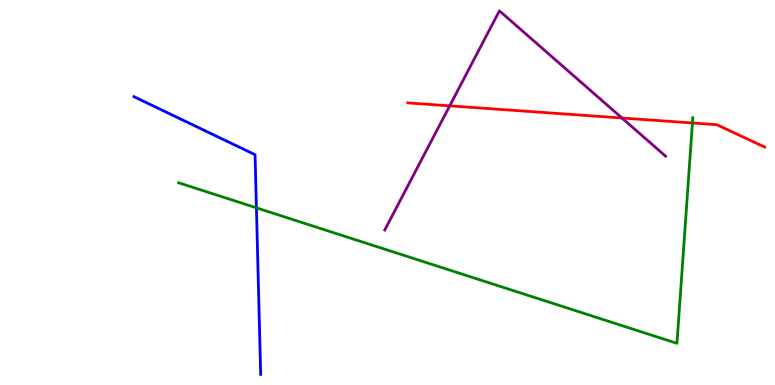[{'lines': ['blue', 'red'], 'intersections': []}, {'lines': ['green', 'red'], 'intersections': [{'x': 8.93, 'y': 6.81}]}, {'lines': ['purple', 'red'], 'intersections': [{'x': 5.8, 'y': 7.25}, {'x': 8.03, 'y': 6.93}]}, {'lines': ['blue', 'green'], 'intersections': [{'x': 3.31, 'y': 4.6}]}, {'lines': ['blue', 'purple'], 'intersections': []}, {'lines': ['green', 'purple'], 'intersections': []}]